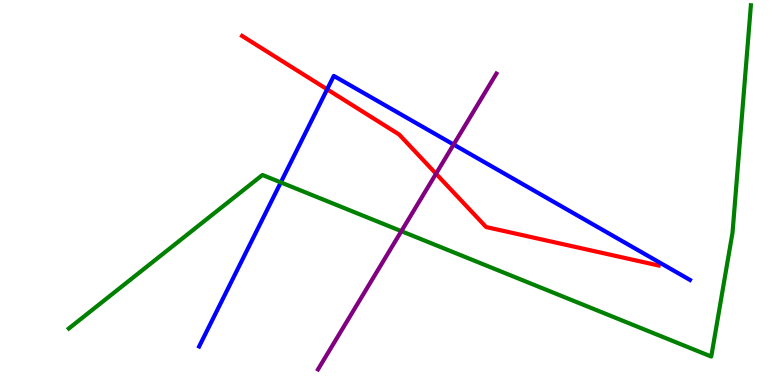[{'lines': ['blue', 'red'], 'intersections': [{'x': 4.22, 'y': 7.68}]}, {'lines': ['green', 'red'], 'intersections': []}, {'lines': ['purple', 'red'], 'intersections': [{'x': 5.63, 'y': 5.49}]}, {'lines': ['blue', 'green'], 'intersections': [{'x': 3.62, 'y': 5.26}]}, {'lines': ['blue', 'purple'], 'intersections': [{'x': 5.85, 'y': 6.25}]}, {'lines': ['green', 'purple'], 'intersections': [{'x': 5.18, 'y': 4.0}]}]